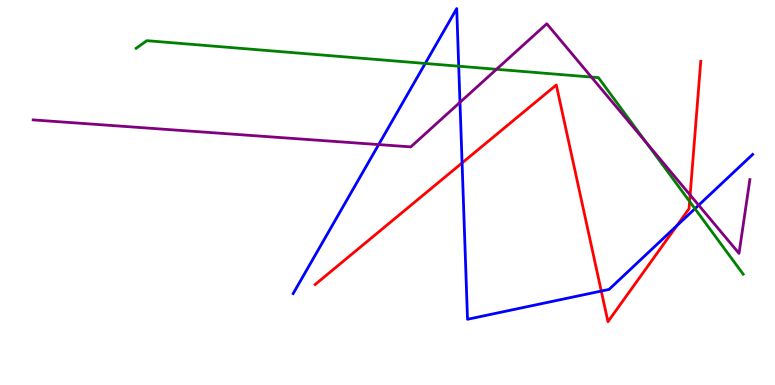[{'lines': ['blue', 'red'], 'intersections': [{'x': 5.96, 'y': 5.77}, {'x': 7.76, 'y': 2.44}, {'x': 8.73, 'y': 4.14}]}, {'lines': ['green', 'red'], 'intersections': [{'x': 8.9, 'y': 4.77}]}, {'lines': ['purple', 'red'], 'intersections': [{'x': 8.9, 'y': 4.94}]}, {'lines': ['blue', 'green'], 'intersections': [{'x': 5.49, 'y': 8.35}, {'x': 5.92, 'y': 8.28}, {'x': 8.97, 'y': 4.58}]}, {'lines': ['blue', 'purple'], 'intersections': [{'x': 4.89, 'y': 6.24}, {'x': 5.94, 'y': 7.34}, {'x': 9.02, 'y': 4.67}]}, {'lines': ['green', 'purple'], 'intersections': [{'x': 6.41, 'y': 8.2}, {'x': 7.63, 'y': 8.0}, {'x': 8.34, 'y': 6.3}]}]